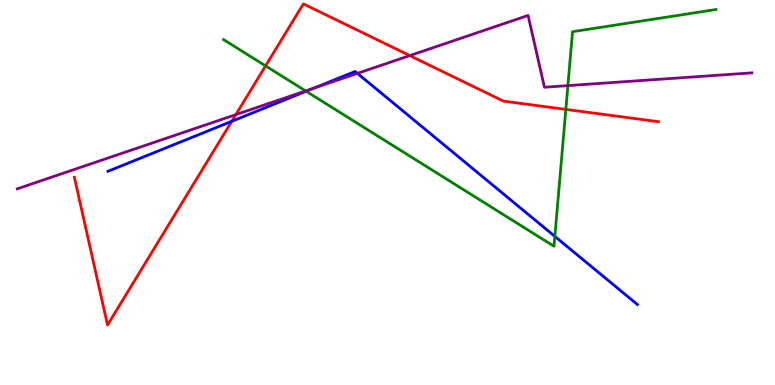[{'lines': ['blue', 'red'], 'intersections': [{'x': 2.99, 'y': 6.85}]}, {'lines': ['green', 'red'], 'intersections': [{'x': 3.43, 'y': 8.29}, {'x': 7.3, 'y': 7.16}]}, {'lines': ['purple', 'red'], 'intersections': [{'x': 3.04, 'y': 7.02}, {'x': 5.29, 'y': 8.56}]}, {'lines': ['blue', 'green'], 'intersections': [{'x': 3.95, 'y': 7.63}, {'x': 7.16, 'y': 3.86}]}, {'lines': ['blue', 'purple'], 'intersections': [{'x': 4.05, 'y': 7.71}, {'x': 4.61, 'y': 8.09}]}, {'lines': ['green', 'purple'], 'intersections': [{'x': 3.94, 'y': 7.64}, {'x': 7.33, 'y': 7.78}]}]